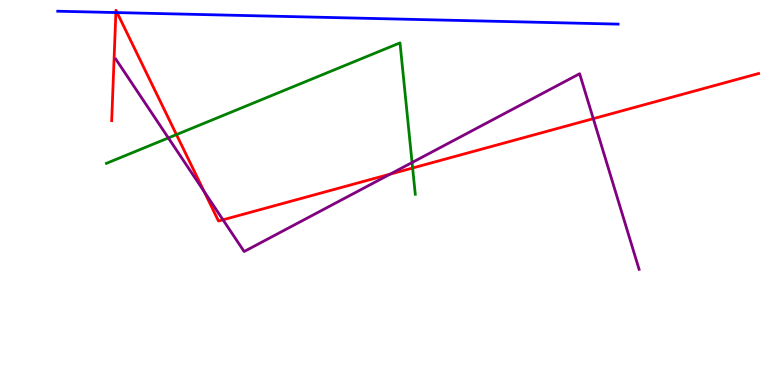[{'lines': ['blue', 'red'], 'intersections': [{'x': 1.5, 'y': 9.67}, {'x': 1.51, 'y': 9.67}]}, {'lines': ['green', 'red'], 'intersections': [{'x': 2.28, 'y': 6.5}, {'x': 5.32, 'y': 5.64}]}, {'lines': ['purple', 'red'], 'intersections': [{'x': 2.63, 'y': 5.02}, {'x': 2.88, 'y': 4.29}, {'x': 5.03, 'y': 5.48}, {'x': 7.66, 'y': 6.92}]}, {'lines': ['blue', 'green'], 'intersections': []}, {'lines': ['blue', 'purple'], 'intersections': []}, {'lines': ['green', 'purple'], 'intersections': [{'x': 2.17, 'y': 6.42}, {'x': 5.32, 'y': 5.78}]}]